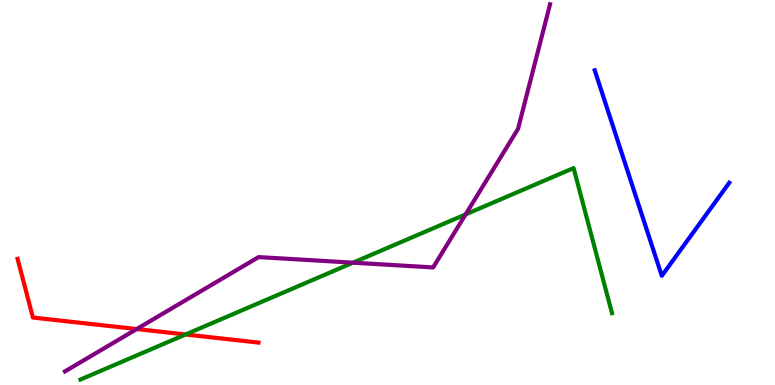[{'lines': ['blue', 'red'], 'intersections': []}, {'lines': ['green', 'red'], 'intersections': [{'x': 2.39, 'y': 1.31}]}, {'lines': ['purple', 'red'], 'intersections': [{'x': 1.76, 'y': 1.45}]}, {'lines': ['blue', 'green'], 'intersections': []}, {'lines': ['blue', 'purple'], 'intersections': []}, {'lines': ['green', 'purple'], 'intersections': [{'x': 4.55, 'y': 3.18}, {'x': 6.01, 'y': 4.43}]}]